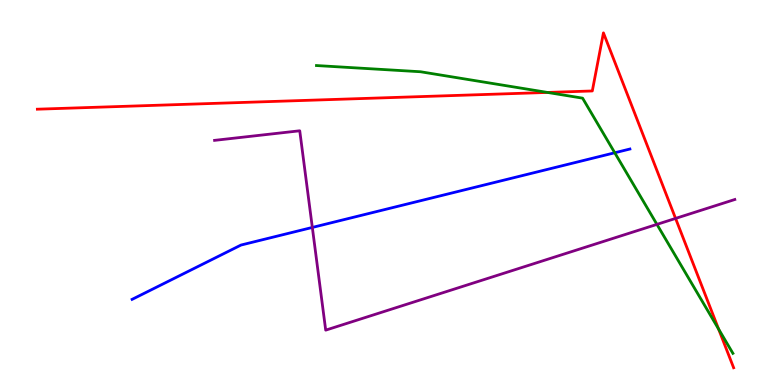[{'lines': ['blue', 'red'], 'intersections': []}, {'lines': ['green', 'red'], 'intersections': [{'x': 7.06, 'y': 7.6}, {'x': 9.27, 'y': 1.45}]}, {'lines': ['purple', 'red'], 'intersections': [{'x': 8.72, 'y': 4.33}]}, {'lines': ['blue', 'green'], 'intersections': [{'x': 7.93, 'y': 6.03}]}, {'lines': ['blue', 'purple'], 'intersections': [{'x': 4.03, 'y': 4.09}]}, {'lines': ['green', 'purple'], 'intersections': [{'x': 8.48, 'y': 4.17}]}]